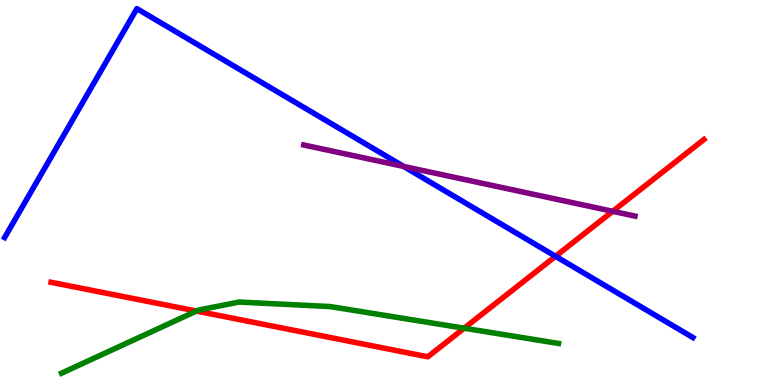[{'lines': ['blue', 'red'], 'intersections': [{'x': 7.17, 'y': 3.34}]}, {'lines': ['green', 'red'], 'intersections': [{'x': 2.53, 'y': 1.92}, {'x': 5.99, 'y': 1.48}]}, {'lines': ['purple', 'red'], 'intersections': [{'x': 7.91, 'y': 4.51}]}, {'lines': ['blue', 'green'], 'intersections': []}, {'lines': ['blue', 'purple'], 'intersections': [{'x': 5.21, 'y': 5.68}]}, {'lines': ['green', 'purple'], 'intersections': []}]